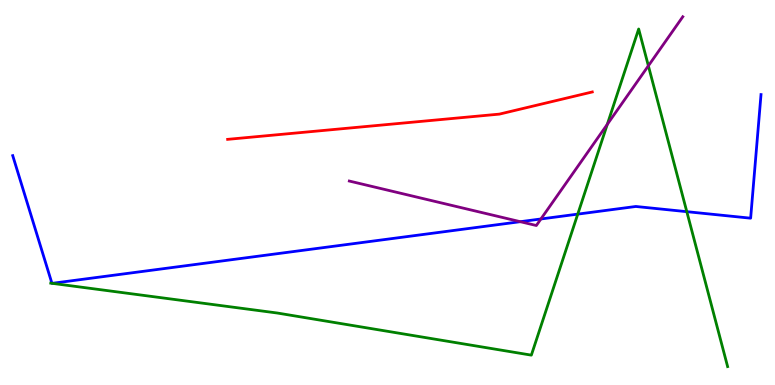[{'lines': ['blue', 'red'], 'intersections': []}, {'lines': ['green', 'red'], 'intersections': []}, {'lines': ['purple', 'red'], 'intersections': []}, {'lines': ['blue', 'green'], 'intersections': [{'x': 0.67, 'y': 2.64}, {'x': 0.673, 'y': 2.64}, {'x': 7.45, 'y': 4.44}, {'x': 8.86, 'y': 4.5}]}, {'lines': ['blue', 'purple'], 'intersections': [{'x': 6.71, 'y': 4.24}, {'x': 6.98, 'y': 4.31}]}, {'lines': ['green', 'purple'], 'intersections': [{'x': 7.84, 'y': 6.77}, {'x': 8.37, 'y': 8.29}]}]